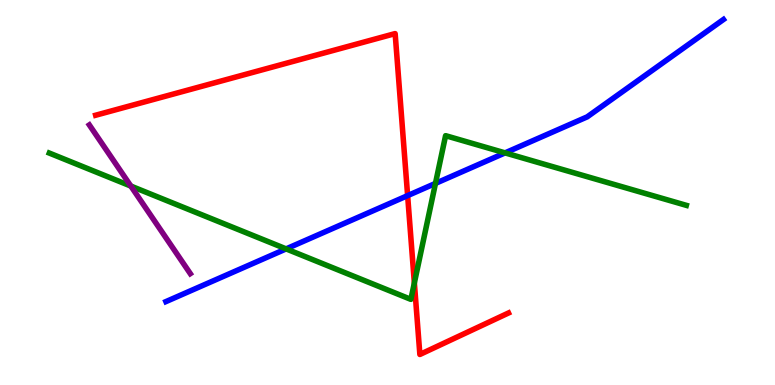[{'lines': ['blue', 'red'], 'intersections': [{'x': 5.26, 'y': 4.92}]}, {'lines': ['green', 'red'], 'intersections': [{'x': 5.35, 'y': 2.65}]}, {'lines': ['purple', 'red'], 'intersections': []}, {'lines': ['blue', 'green'], 'intersections': [{'x': 3.69, 'y': 3.54}, {'x': 5.62, 'y': 5.24}, {'x': 6.52, 'y': 6.03}]}, {'lines': ['blue', 'purple'], 'intersections': []}, {'lines': ['green', 'purple'], 'intersections': [{'x': 1.69, 'y': 5.17}]}]